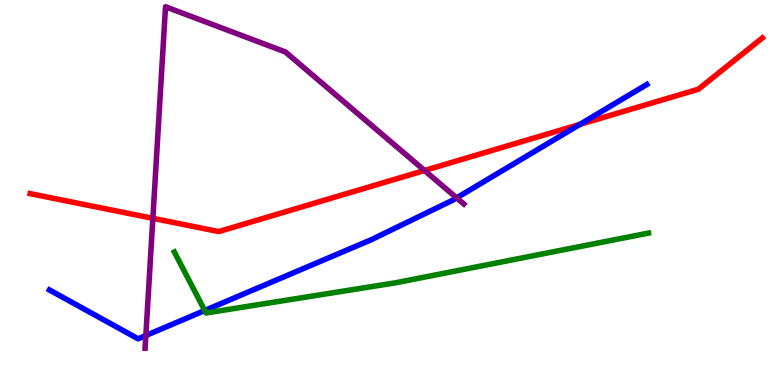[{'lines': ['blue', 'red'], 'intersections': [{'x': 7.48, 'y': 6.77}]}, {'lines': ['green', 'red'], 'intersections': []}, {'lines': ['purple', 'red'], 'intersections': [{'x': 1.97, 'y': 4.33}, {'x': 5.48, 'y': 5.57}]}, {'lines': ['blue', 'green'], 'intersections': [{'x': 2.64, 'y': 1.93}]}, {'lines': ['blue', 'purple'], 'intersections': [{'x': 1.88, 'y': 1.28}, {'x': 5.89, 'y': 4.86}]}, {'lines': ['green', 'purple'], 'intersections': []}]